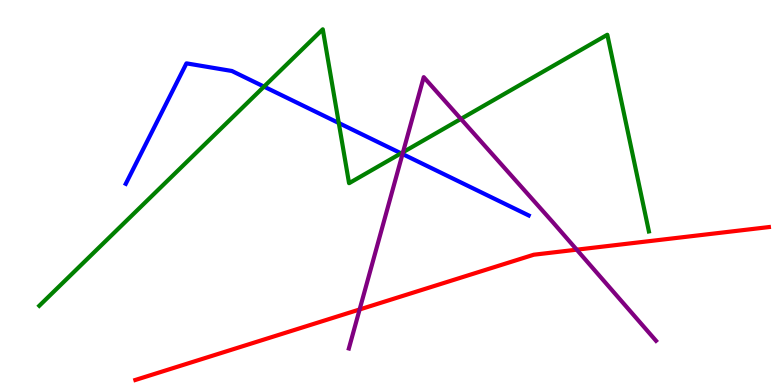[{'lines': ['blue', 'red'], 'intersections': []}, {'lines': ['green', 'red'], 'intersections': []}, {'lines': ['purple', 'red'], 'intersections': [{'x': 4.64, 'y': 1.96}, {'x': 7.44, 'y': 3.51}]}, {'lines': ['blue', 'green'], 'intersections': [{'x': 3.41, 'y': 7.75}, {'x': 4.37, 'y': 6.8}, {'x': 5.17, 'y': 6.02}]}, {'lines': ['blue', 'purple'], 'intersections': [{'x': 5.19, 'y': 6.0}]}, {'lines': ['green', 'purple'], 'intersections': [{'x': 5.2, 'y': 6.05}, {'x': 5.95, 'y': 6.91}]}]